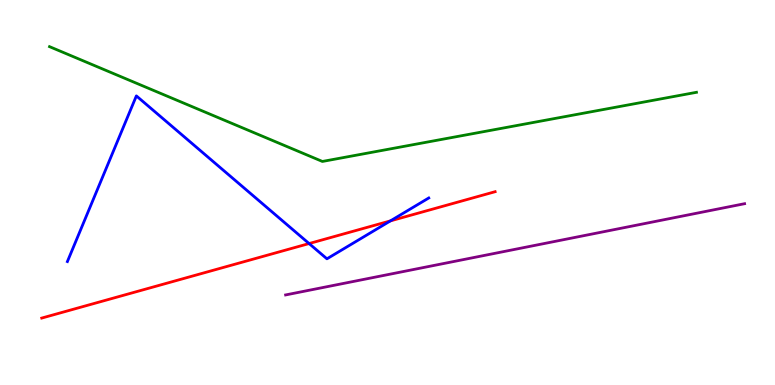[{'lines': ['blue', 'red'], 'intersections': [{'x': 3.99, 'y': 3.67}, {'x': 5.04, 'y': 4.26}]}, {'lines': ['green', 'red'], 'intersections': []}, {'lines': ['purple', 'red'], 'intersections': []}, {'lines': ['blue', 'green'], 'intersections': []}, {'lines': ['blue', 'purple'], 'intersections': []}, {'lines': ['green', 'purple'], 'intersections': []}]